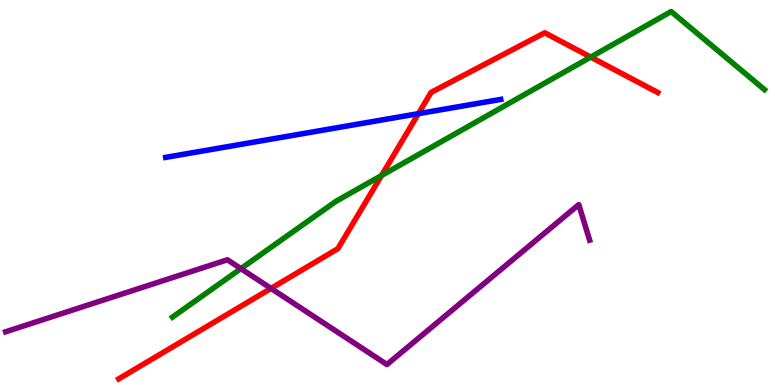[{'lines': ['blue', 'red'], 'intersections': [{'x': 5.4, 'y': 7.05}]}, {'lines': ['green', 'red'], 'intersections': [{'x': 4.92, 'y': 5.44}, {'x': 7.62, 'y': 8.52}]}, {'lines': ['purple', 'red'], 'intersections': [{'x': 3.5, 'y': 2.51}]}, {'lines': ['blue', 'green'], 'intersections': []}, {'lines': ['blue', 'purple'], 'intersections': []}, {'lines': ['green', 'purple'], 'intersections': [{'x': 3.11, 'y': 3.02}]}]